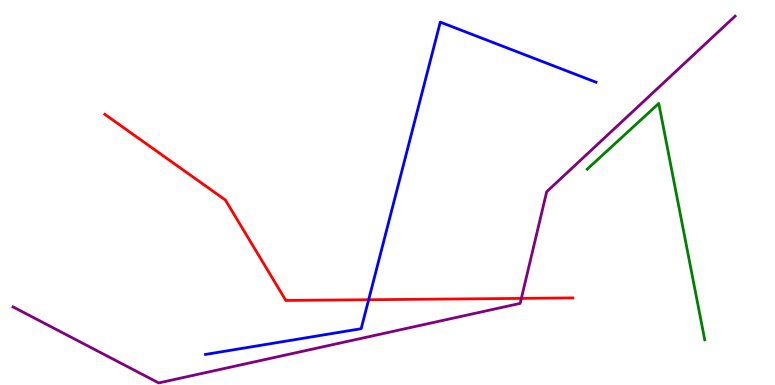[{'lines': ['blue', 'red'], 'intersections': [{'x': 4.76, 'y': 2.21}]}, {'lines': ['green', 'red'], 'intersections': []}, {'lines': ['purple', 'red'], 'intersections': [{'x': 6.73, 'y': 2.25}]}, {'lines': ['blue', 'green'], 'intersections': []}, {'lines': ['blue', 'purple'], 'intersections': []}, {'lines': ['green', 'purple'], 'intersections': []}]